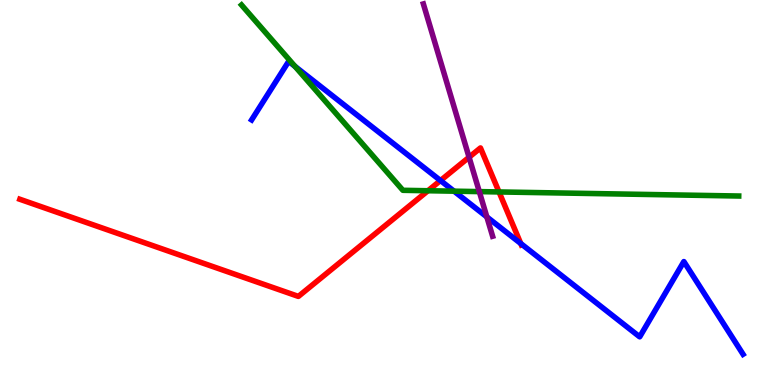[{'lines': ['blue', 'red'], 'intersections': [{'x': 5.68, 'y': 5.31}, {'x': 6.72, 'y': 3.67}]}, {'lines': ['green', 'red'], 'intersections': [{'x': 5.52, 'y': 5.05}, {'x': 6.44, 'y': 5.01}]}, {'lines': ['purple', 'red'], 'intersections': [{'x': 6.05, 'y': 5.92}]}, {'lines': ['blue', 'green'], 'intersections': [{'x': 3.81, 'y': 8.28}, {'x': 5.86, 'y': 5.03}]}, {'lines': ['blue', 'purple'], 'intersections': [{'x': 6.28, 'y': 4.37}]}, {'lines': ['green', 'purple'], 'intersections': [{'x': 6.18, 'y': 5.02}]}]